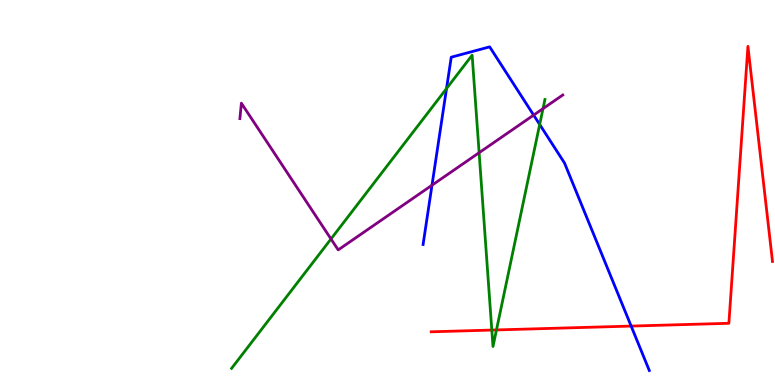[{'lines': ['blue', 'red'], 'intersections': [{'x': 8.14, 'y': 1.53}]}, {'lines': ['green', 'red'], 'intersections': [{'x': 6.35, 'y': 1.43}, {'x': 6.41, 'y': 1.43}]}, {'lines': ['purple', 'red'], 'intersections': []}, {'lines': ['blue', 'green'], 'intersections': [{'x': 5.76, 'y': 7.7}, {'x': 6.96, 'y': 6.77}]}, {'lines': ['blue', 'purple'], 'intersections': [{'x': 5.57, 'y': 5.19}, {'x': 6.89, 'y': 7.01}]}, {'lines': ['green', 'purple'], 'intersections': [{'x': 4.27, 'y': 3.79}, {'x': 6.18, 'y': 6.03}, {'x': 7.01, 'y': 7.18}]}]